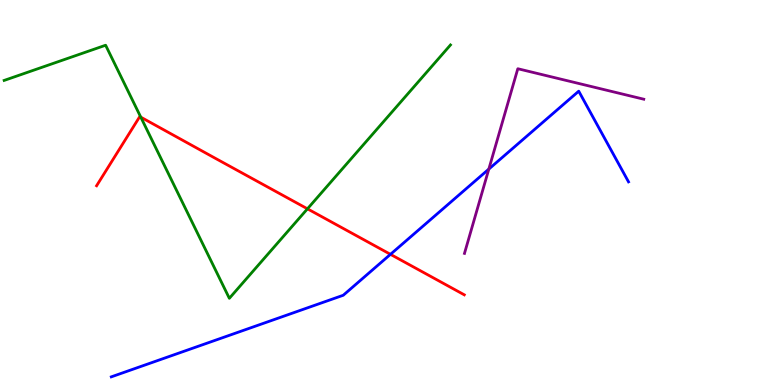[{'lines': ['blue', 'red'], 'intersections': [{'x': 5.04, 'y': 3.39}]}, {'lines': ['green', 'red'], 'intersections': [{'x': 1.82, 'y': 6.96}, {'x': 3.97, 'y': 4.58}]}, {'lines': ['purple', 'red'], 'intersections': []}, {'lines': ['blue', 'green'], 'intersections': []}, {'lines': ['blue', 'purple'], 'intersections': [{'x': 6.31, 'y': 5.61}]}, {'lines': ['green', 'purple'], 'intersections': []}]